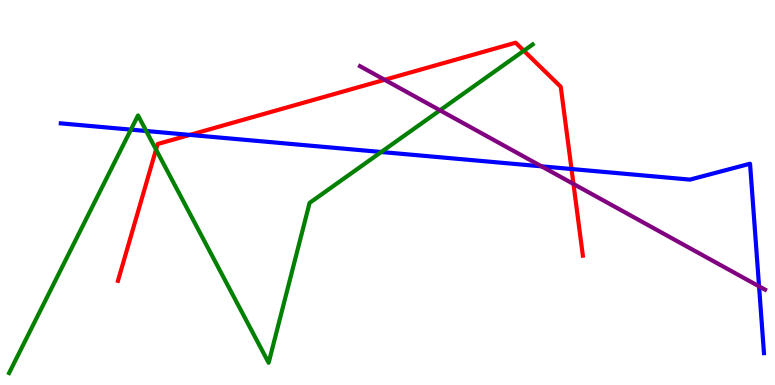[{'lines': ['blue', 'red'], 'intersections': [{'x': 2.45, 'y': 6.5}, {'x': 7.37, 'y': 5.61}]}, {'lines': ['green', 'red'], 'intersections': [{'x': 2.01, 'y': 6.12}, {'x': 6.76, 'y': 8.68}]}, {'lines': ['purple', 'red'], 'intersections': [{'x': 4.96, 'y': 7.93}, {'x': 7.4, 'y': 5.22}]}, {'lines': ['blue', 'green'], 'intersections': [{'x': 1.69, 'y': 6.63}, {'x': 1.89, 'y': 6.6}, {'x': 4.92, 'y': 6.05}]}, {'lines': ['blue', 'purple'], 'intersections': [{'x': 6.99, 'y': 5.68}, {'x': 9.79, 'y': 2.56}]}, {'lines': ['green', 'purple'], 'intersections': [{'x': 5.68, 'y': 7.13}]}]